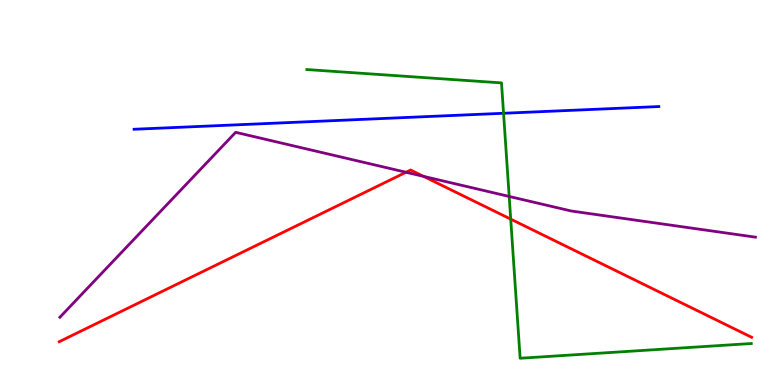[{'lines': ['blue', 'red'], 'intersections': []}, {'lines': ['green', 'red'], 'intersections': [{'x': 6.59, 'y': 4.31}]}, {'lines': ['purple', 'red'], 'intersections': [{'x': 5.24, 'y': 5.53}, {'x': 5.47, 'y': 5.42}]}, {'lines': ['blue', 'green'], 'intersections': [{'x': 6.5, 'y': 7.06}]}, {'lines': ['blue', 'purple'], 'intersections': []}, {'lines': ['green', 'purple'], 'intersections': [{'x': 6.57, 'y': 4.9}]}]